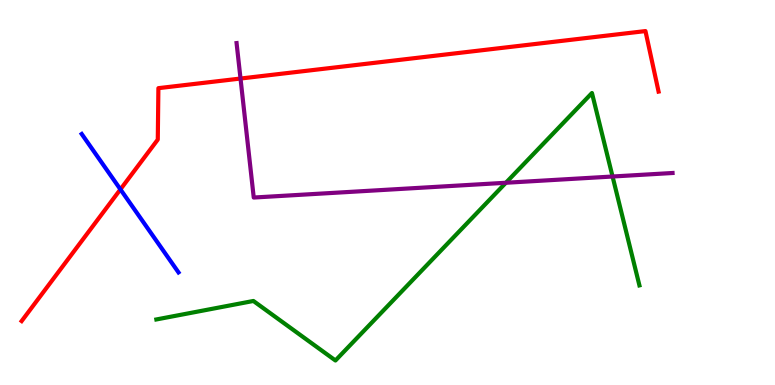[{'lines': ['blue', 'red'], 'intersections': [{'x': 1.55, 'y': 5.08}]}, {'lines': ['green', 'red'], 'intersections': []}, {'lines': ['purple', 'red'], 'intersections': [{'x': 3.1, 'y': 7.96}]}, {'lines': ['blue', 'green'], 'intersections': []}, {'lines': ['blue', 'purple'], 'intersections': []}, {'lines': ['green', 'purple'], 'intersections': [{'x': 6.53, 'y': 5.25}, {'x': 7.9, 'y': 5.42}]}]